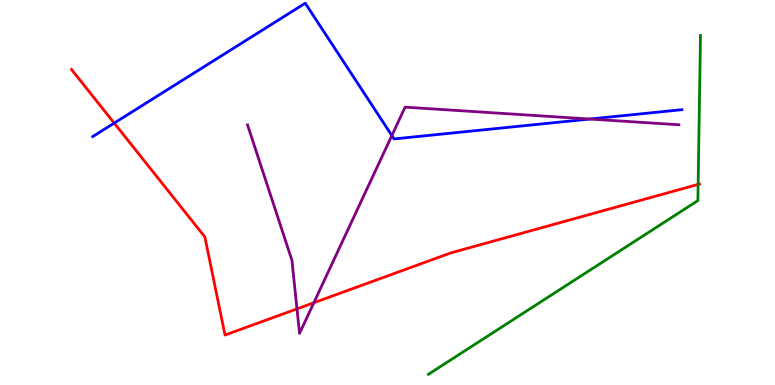[{'lines': ['blue', 'red'], 'intersections': [{'x': 1.47, 'y': 6.8}]}, {'lines': ['green', 'red'], 'intersections': [{'x': 9.01, 'y': 5.21}]}, {'lines': ['purple', 'red'], 'intersections': [{'x': 3.83, 'y': 1.98}, {'x': 4.05, 'y': 2.14}]}, {'lines': ['blue', 'green'], 'intersections': []}, {'lines': ['blue', 'purple'], 'intersections': [{'x': 5.06, 'y': 6.48}, {'x': 7.61, 'y': 6.91}]}, {'lines': ['green', 'purple'], 'intersections': []}]